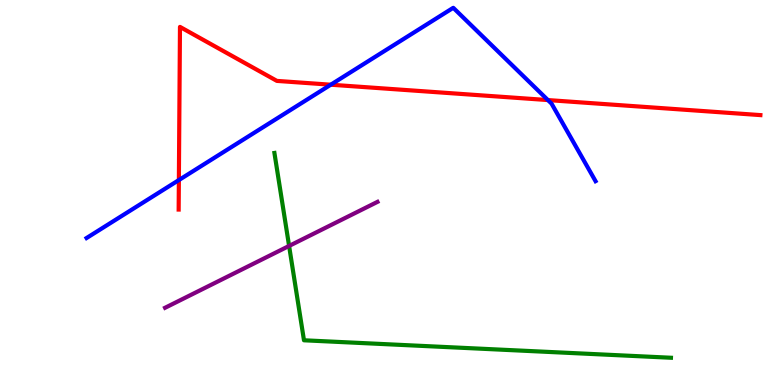[{'lines': ['blue', 'red'], 'intersections': [{'x': 2.31, 'y': 5.32}, {'x': 4.27, 'y': 7.8}, {'x': 7.07, 'y': 7.4}]}, {'lines': ['green', 'red'], 'intersections': []}, {'lines': ['purple', 'red'], 'intersections': []}, {'lines': ['blue', 'green'], 'intersections': []}, {'lines': ['blue', 'purple'], 'intersections': []}, {'lines': ['green', 'purple'], 'intersections': [{'x': 3.73, 'y': 3.61}]}]